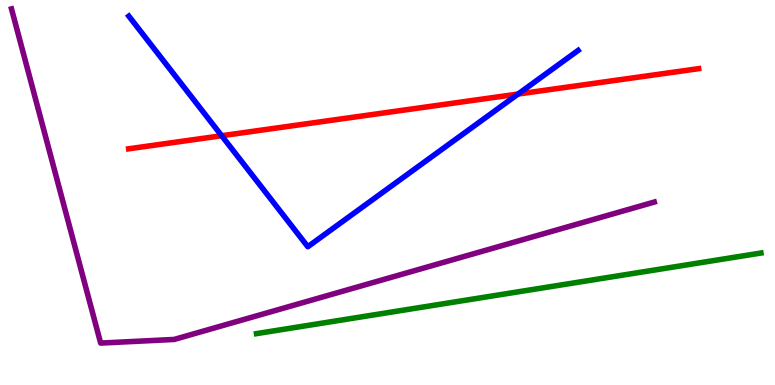[{'lines': ['blue', 'red'], 'intersections': [{'x': 2.86, 'y': 6.47}, {'x': 6.68, 'y': 7.56}]}, {'lines': ['green', 'red'], 'intersections': []}, {'lines': ['purple', 'red'], 'intersections': []}, {'lines': ['blue', 'green'], 'intersections': []}, {'lines': ['blue', 'purple'], 'intersections': []}, {'lines': ['green', 'purple'], 'intersections': []}]